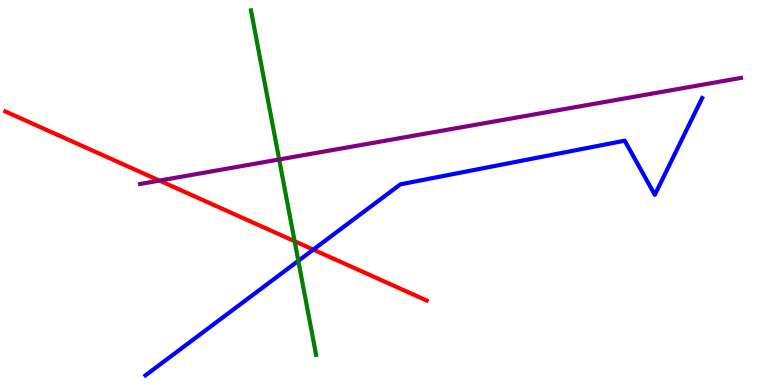[{'lines': ['blue', 'red'], 'intersections': [{'x': 4.04, 'y': 3.52}]}, {'lines': ['green', 'red'], 'intersections': [{'x': 3.8, 'y': 3.73}]}, {'lines': ['purple', 'red'], 'intersections': [{'x': 2.06, 'y': 5.31}]}, {'lines': ['blue', 'green'], 'intersections': [{'x': 3.85, 'y': 3.22}]}, {'lines': ['blue', 'purple'], 'intersections': []}, {'lines': ['green', 'purple'], 'intersections': [{'x': 3.6, 'y': 5.86}]}]